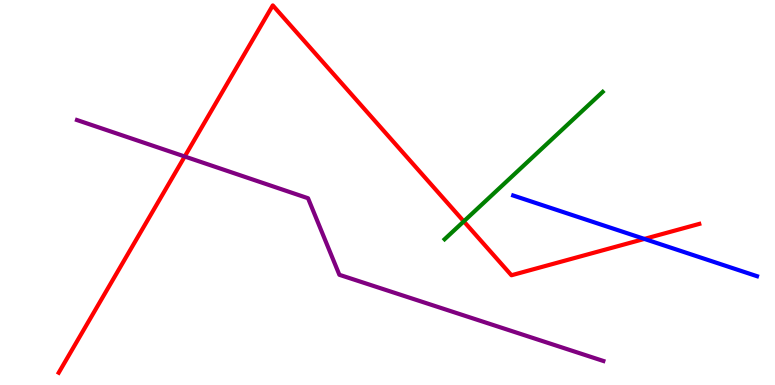[{'lines': ['blue', 'red'], 'intersections': [{'x': 8.31, 'y': 3.79}]}, {'lines': ['green', 'red'], 'intersections': [{'x': 5.98, 'y': 4.25}]}, {'lines': ['purple', 'red'], 'intersections': [{'x': 2.38, 'y': 5.93}]}, {'lines': ['blue', 'green'], 'intersections': []}, {'lines': ['blue', 'purple'], 'intersections': []}, {'lines': ['green', 'purple'], 'intersections': []}]